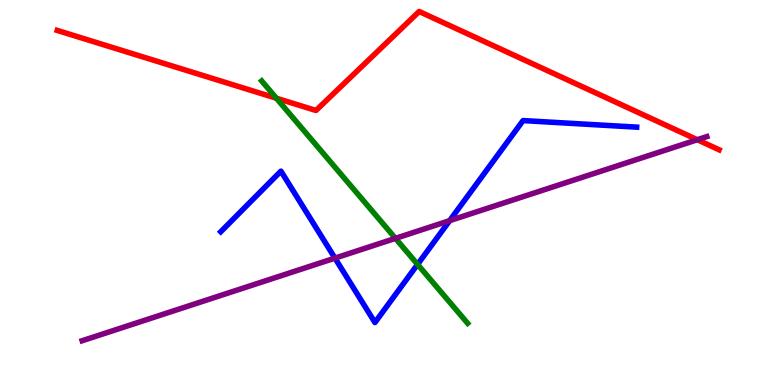[{'lines': ['blue', 'red'], 'intersections': []}, {'lines': ['green', 'red'], 'intersections': [{'x': 3.57, 'y': 7.45}]}, {'lines': ['purple', 'red'], 'intersections': [{'x': 9.0, 'y': 6.37}]}, {'lines': ['blue', 'green'], 'intersections': [{'x': 5.39, 'y': 3.13}]}, {'lines': ['blue', 'purple'], 'intersections': [{'x': 4.32, 'y': 3.3}, {'x': 5.8, 'y': 4.27}]}, {'lines': ['green', 'purple'], 'intersections': [{'x': 5.1, 'y': 3.81}]}]